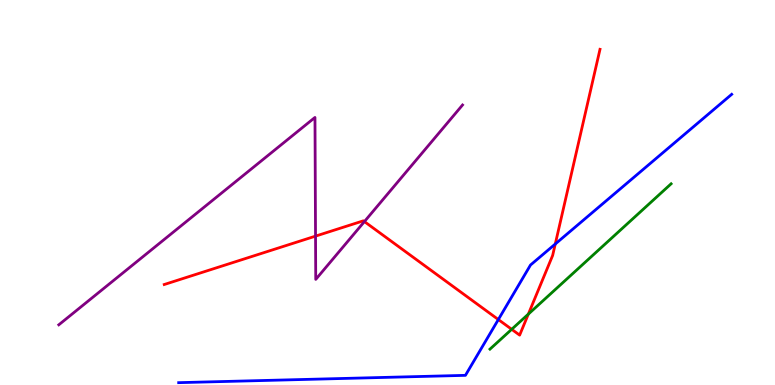[{'lines': ['blue', 'red'], 'intersections': [{'x': 6.43, 'y': 1.7}, {'x': 7.16, 'y': 3.66}]}, {'lines': ['green', 'red'], 'intersections': [{'x': 6.6, 'y': 1.45}, {'x': 6.82, 'y': 1.84}]}, {'lines': ['purple', 'red'], 'intersections': [{'x': 4.07, 'y': 3.87}, {'x': 4.7, 'y': 4.24}]}, {'lines': ['blue', 'green'], 'intersections': []}, {'lines': ['blue', 'purple'], 'intersections': []}, {'lines': ['green', 'purple'], 'intersections': []}]